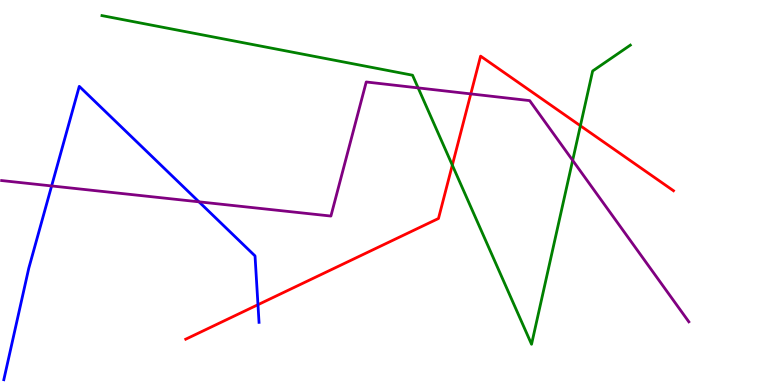[{'lines': ['blue', 'red'], 'intersections': [{'x': 3.33, 'y': 2.09}]}, {'lines': ['green', 'red'], 'intersections': [{'x': 5.84, 'y': 5.71}, {'x': 7.49, 'y': 6.73}]}, {'lines': ['purple', 'red'], 'intersections': [{'x': 6.07, 'y': 7.56}]}, {'lines': ['blue', 'green'], 'intersections': []}, {'lines': ['blue', 'purple'], 'intersections': [{'x': 0.666, 'y': 5.17}, {'x': 2.57, 'y': 4.76}]}, {'lines': ['green', 'purple'], 'intersections': [{'x': 5.4, 'y': 7.72}, {'x': 7.39, 'y': 5.83}]}]